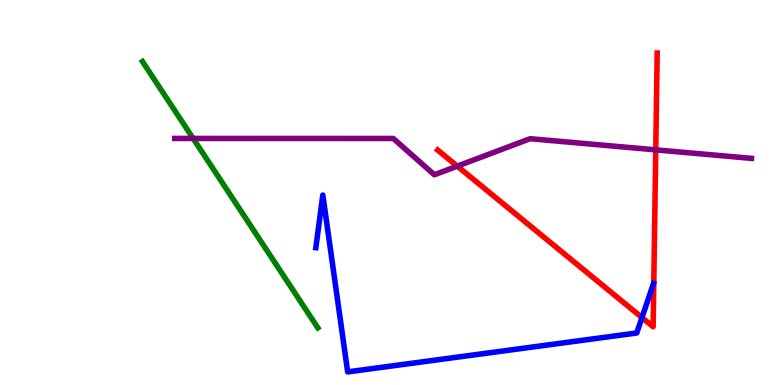[{'lines': ['blue', 'red'], 'intersections': [{'x': 8.28, 'y': 1.75}]}, {'lines': ['green', 'red'], 'intersections': []}, {'lines': ['purple', 'red'], 'intersections': [{'x': 5.9, 'y': 5.68}, {'x': 8.46, 'y': 6.11}]}, {'lines': ['blue', 'green'], 'intersections': []}, {'lines': ['blue', 'purple'], 'intersections': []}, {'lines': ['green', 'purple'], 'intersections': [{'x': 2.49, 'y': 6.4}]}]